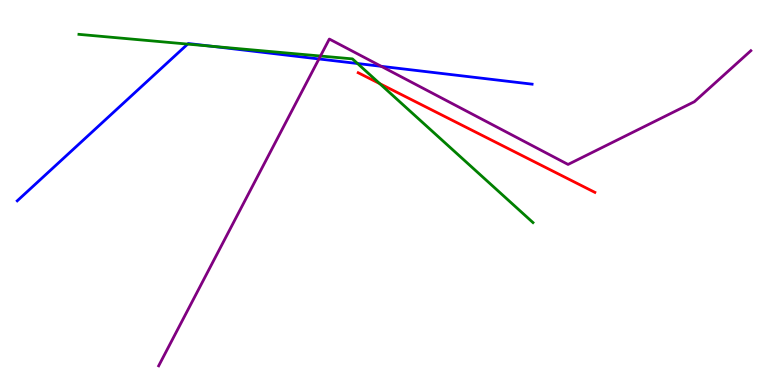[{'lines': ['blue', 'red'], 'intersections': []}, {'lines': ['green', 'red'], 'intersections': [{'x': 4.9, 'y': 7.83}]}, {'lines': ['purple', 'red'], 'intersections': []}, {'lines': ['blue', 'green'], 'intersections': [{'x': 2.42, 'y': 8.85}, {'x': 2.73, 'y': 8.8}, {'x': 4.61, 'y': 8.35}]}, {'lines': ['blue', 'purple'], 'intersections': [{'x': 4.12, 'y': 8.47}, {'x': 4.92, 'y': 8.28}]}, {'lines': ['green', 'purple'], 'intersections': [{'x': 4.14, 'y': 8.54}]}]